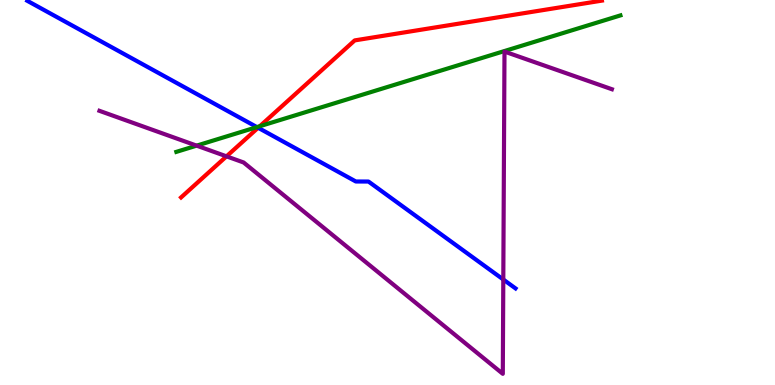[{'lines': ['blue', 'red'], 'intersections': [{'x': 3.33, 'y': 6.68}]}, {'lines': ['green', 'red'], 'intersections': [{'x': 3.35, 'y': 6.72}]}, {'lines': ['purple', 'red'], 'intersections': [{'x': 2.92, 'y': 5.94}]}, {'lines': ['blue', 'green'], 'intersections': [{'x': 3.32, 'y': 6.7}]}, {'lines': ['blue', 'purple'], 'intersections': [{'x': 6.49, 'y': 2.74}]}, {'lines': ['green', 'purple'], 'intersections': [{'x': 2.54, 'y': 6.22}]}]